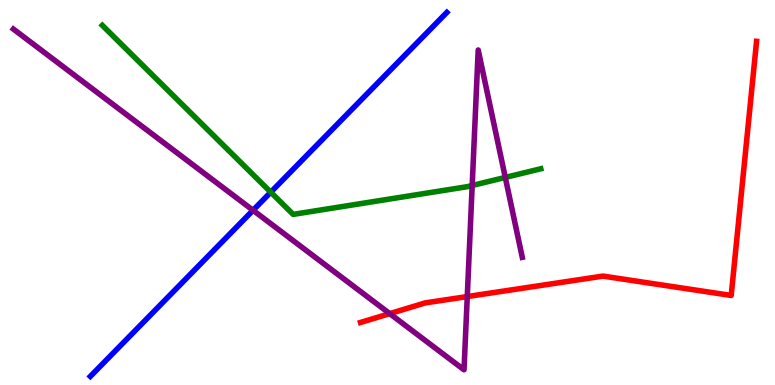[{'lines': ['blue', 'red'], 'intersections': []}, {'lines': ['green', 'red'], 'intersections': []}, {'lines': ['purple', 'red'], 'intersections': [{'x': 5.03, 'y': 1.85}, {'x': 6.03, 'y': 2.3}]}, {'lines': ['blue', 'green'], 'intersections': [{'x': 3.49, 'y': 5.01}]}, {'lines': ['blue', 'purple'], 'intersections': [{'x': 3.27, 'y': 4.54}]}, {'lines': ['green', 'purple'], 'intersections': [{'x': 6.09, 'y': 5.18}, {'x': 6.52, 'y': 5.39}]}]